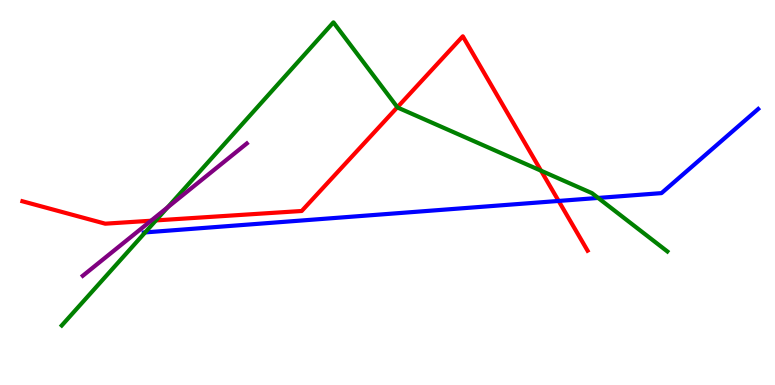[{'lines': ['blue', 'red'], 'intersections': [{'x': 7.21, 'y': 4.78}]}, {'lines': ['green', 'red'], 'intersections': [{'x': 2.01, 'y': 4.28}, {'x': 5.13, 'y': 7.21}, {'x': 6.98, 'y': 5.57}]}, {'lines': ['purple', 'red'], 'intersections': [{'x': 1.95, 'y': 4.27}]}, {'lines': ['blue', 'green'], 'intersections': [{'x': 1.87, 'y': 3.96}, {'x': 7.72, 'y': 4.86}]}, {'lines': ['blue', 'purple'], 'intersections': []}, {'lines': ['green', 'purple'], 'intersections': [{'x': 2.16, 'y': 4.62}]}]